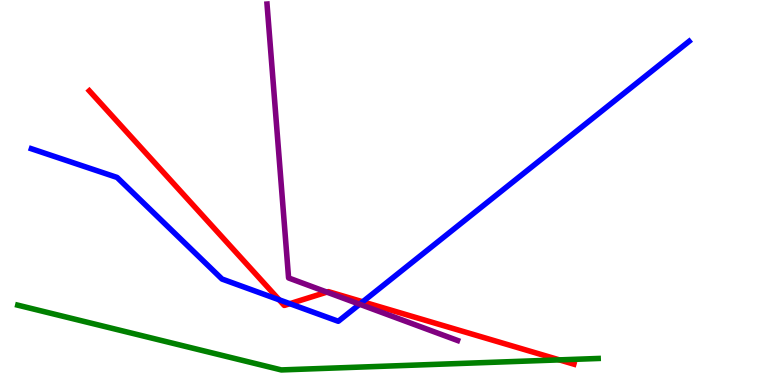[{'lines': ['blue', 'red'], 'intersections': [{'x': 3.6, 'y': 2.21}, {'x': 3.74, 'y': 2.11}, {'x': 4.68, 'y': 2.16}]}, {'lines': ['green', 'red'], 'intersections': [{'x': 7.22, 'y': 0.652}]}, {'lines': ['purple', 'red'], 'intersections': [{'x': 4.22, 'y': 2.41}]}, {'lines': ['blue', 'green'], 'intersections': []}, {'lines': ['blue', 'purple'], 'intersections': [{'x': 4.64, 'y': 2.1}]}, {'lines': ['green', 'purple'], 'intersections': []}]